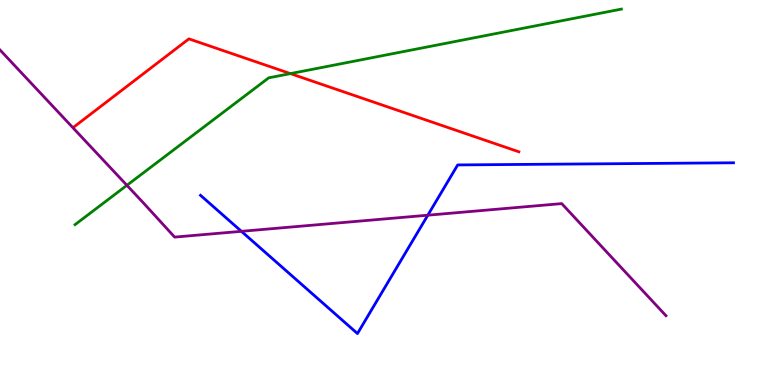[{'lines': ['blue', 'red'], 'intersections': []}, {'lines': ['green', 'red'], 'intersections': [{'x': 3.75, 'y': 8.09}]}, {'lines': ['purple', 'red'], 'intersections': []}, {'lines': ['blue', 'green'], 'intersections': []}, {'lines': ['blue', 'purple'], 'intersections': [{'x': 3.11, 'y': 3.99}, {'x': 5.52, 'y': 4.41}]}, {'lines': ['green', 'purple'], 'intersections': [{'x': 1.64, 'y': 5.19}]}]